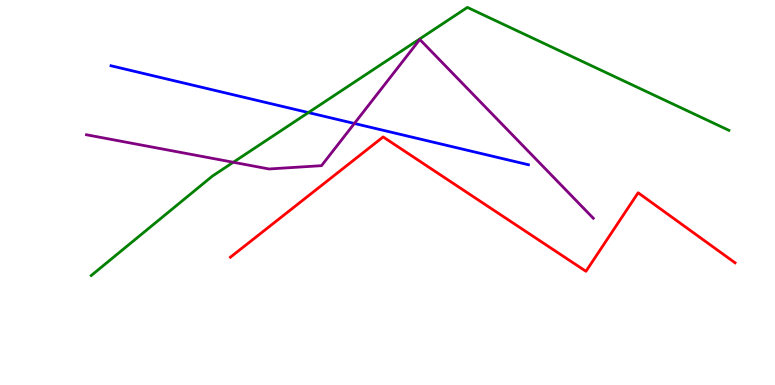[{'lines': ['blue', 'red'], 'intersections': []}, {'lines': ['green', 'red'], 'intersections': []}, {'lines': ['purple', 'red'], 'intersections': []}, {'lines': ['blue', 'green'], 'intersections': [{'x': 3.98, 'y': 7.08}]}, {'lines': ['blue', 'purple'], 'intersections': [{'x': 4.57, 'y': 6.79}]}, {'lines': ['green', 'purple'], 'intersections': [{'x': 3.01, 'y': 5.79}]}]